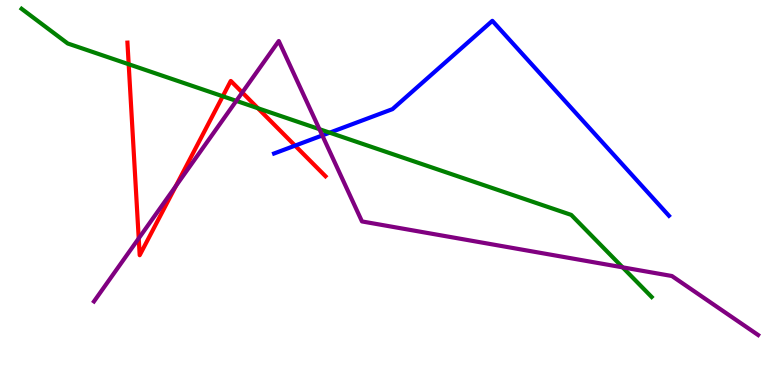[{'lines': ['blue', 'red'], 'intersections': [{'x': 3.81, 'y': 6.22}]}, {'lines': ['green', 'red'], 'intersections': [{'x': 1.66, 'y': 8.33}, {'x': 2.87, 'y': 7.5}, {'x': 3.33, 'y': 7.19}]}, {'lines': ['purple', 'red'], 'intersections': [{'x': 1.79, 'y': 3.81}, {'x': 2.27, 'y': 5.17}, {'x': 3.13, 'y': 7.6}]}, {'lines': ['blue', 'green'], 'intersections': [{'x': 4.25, 'y': 6.55}]}, {'lines': ['blue', 'purple'], 'intersections': [{'x': 4.16, 'y': 6.48}]}, {'lines': ['green', 'purple'], 'intersections': [{'x': 3.05, 'y': 7.38}, {'x': 4.12, 'y': 6.64}, {'x': 8.03, 'y': 3.06}]}]